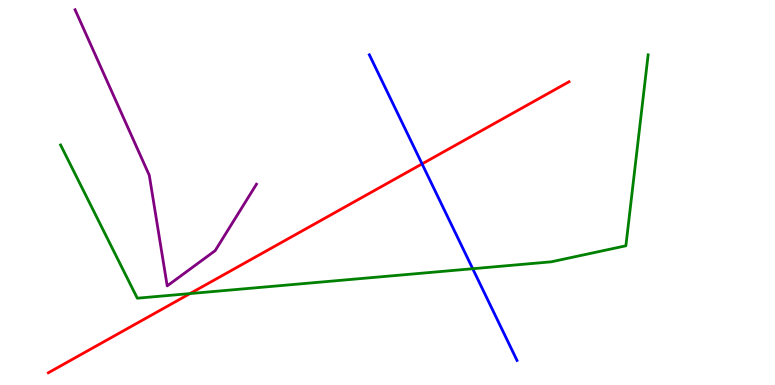[{'lines': ['blue', 'red'], 'intersections': [{'x': 5.45, 'y': 5.74}]}, {'lines': ['green', 'red'], 'intersections': [{'x': 2.45, 'y': 2.37}]}, {'lines': ['purple', 'red'], 'intersections': []}, {'lines': ['blue', 'green'], 'intersections': [{'x': 6.1, 'y': 3.02}]}, {'lines': ['blue', 'purple'], 'intersections': []}, {'lines': ['green', 'purple'], 'intersections': []}]